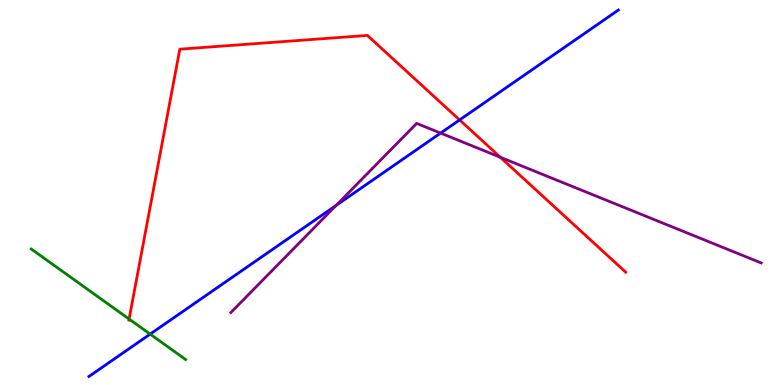[{'lines': ['blue', 'red'], 'intersections': [{'x': 5.93, 'y': 6.88}]}, {'lines': ['green', 'red'], 'intersections': [{'x': 1.67, 'y': 1.71}]}, {'lines': ['purple', 'red'], 'intersections': [{'x': 6.46, 'y': 5.91}]}, {'lines': ['blue', 'green'], 'intersections': [{'x': 1.94, 'y': 1.32}]}, {'lines': ['blue', 'purple'], 'intersections': [{'x': 4.34, 'y': 4.67}, {'x': 5.69, 'y': 6.54}]}, {'lines': ['green', 'purple'], 'intersections': []}]